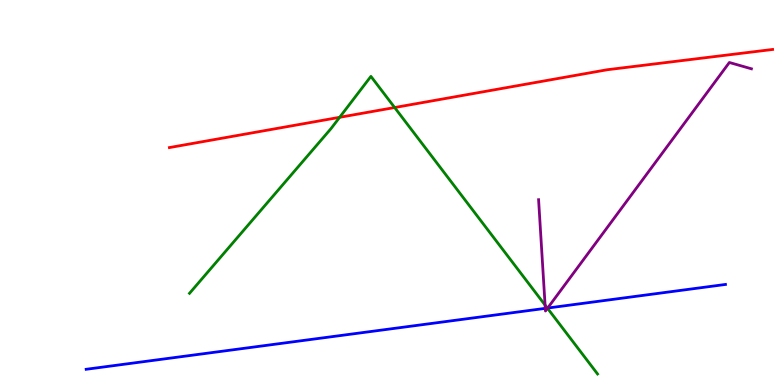[{'lines': ['blue', 'red'], 'intersections': []}, {'lines': ['green', 'red'], 'intersections': [{'x': 4.38, 'y': 6.95}, {'x': 5.09, 'y': 7.21}]}, {'lines': ['purple', 'red'], 'intersections': []}, {'lines': ['blue', 'green'], 'intersections': [{'x': 7.06, 'y': 2.0}]}, {'lines': ['blue', 'purple'], 'intersections': [{'x': 7.04, 'y': 1.99}, {'x': 7.07, 'y': 2.0}]}, {'lines': ['green', 'purple'], 'intersections': [{'x': 7.03, 'y': 2.08}, {'x': 7.06, 'y': 1.99}]}]